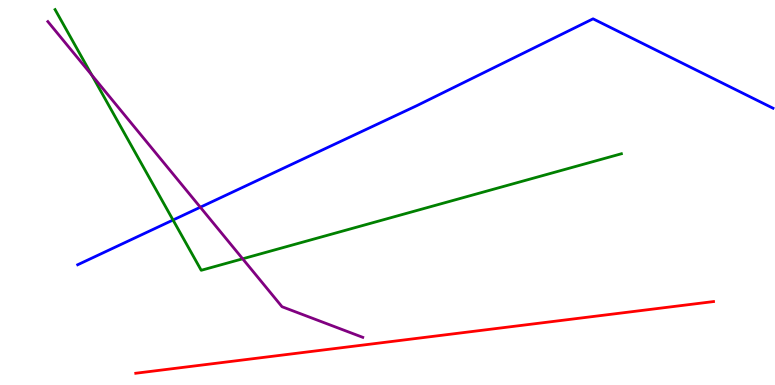[{'lines': ['blue', 'red'], 'intersections': []}, {'lines': ['green', 'red'], 'intersections': []}, {'lines': ['purple', 'red'], 'intersections': []}, {'lines': ['blue', 'green'], 'intersections': [{'x': 2.23, 'y': 4.29}]}, {'lines': ['blue', 'purple'], 'intersections': [{'x': 2.58, 'y': 4.62}]}, {'lines': ['green', 'purple'], 'intersections': [{'x': 1.18, 'y': 8.05}, {'x': 3.13, 'y': 3.28}]}]